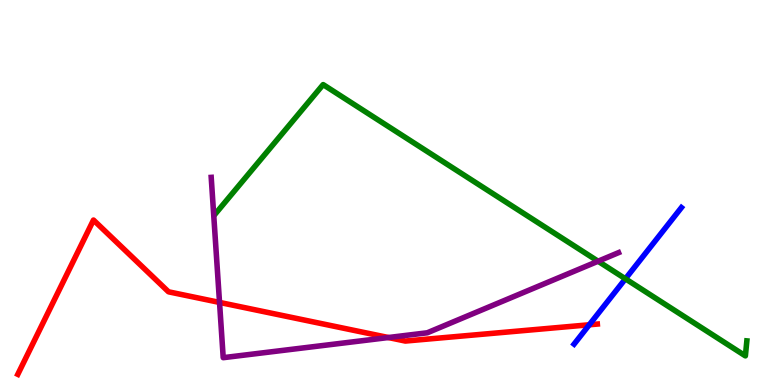[{'lines': ['blue', 'red'], 'intersections': [{'x': 7.6, 'y': 1.56}]}, {'lines': ['green', 'red'], 'intersections': []}, {'lines': ['purple', 'red'], 'intersections': [{'x': 2.83, 'y': 2.14}, {'x': 5.01, 'y': 1.23}]}, {'lines': ['blue', 'green'], 'intersections': [{'x': 8.07, 'y': 2.76}]}, {'lines': ['blue', 'purple'], 'intersections': []}, {'lines': ['green', 'purple'], 'intersections': [{'x': 7.72, 'y': 3.21}]}]